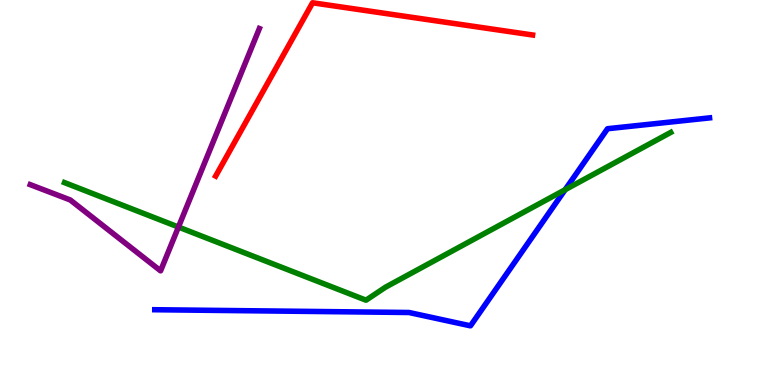[{'lines': ['blue', 'red'], 'intersections': []}, {'lines': ['green', 'red'], 'intersections': []}, {'lines': ['purple', 'red'], 'intersections': []}, {'lines': ['blue', 'green'], 'intersections': [{'x': 7.29, 'y': 5.07}]}, {'lines': ['blue', 'purple'], 'intersections': []}, {'lines': ['green', 'purple'], 'intersections': [{'x': 2.3, 'y': 4.1}]}]